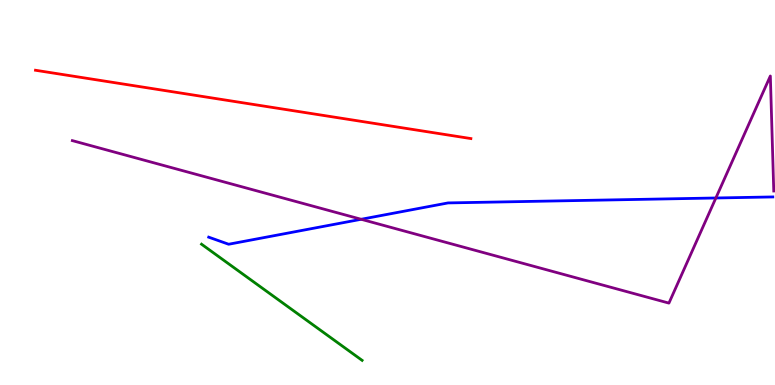[{'lines': ['blue', 'red'], 'intersections': []}, {'lines': ['green', 'red'], 'intersections': []}, {'lines': ['purple', 'red'], 'intersections': []}, {'lines': ['blue', 'green'], 'intersections': []}, {'lines': ['blue', 'purple'], 'intersections': [{'x': 4.66, 'y': 4.3}, {'x': 9.24, 'y': 4.86}]}, {'lines': ['green', 'purple'], 'intersections': []}]